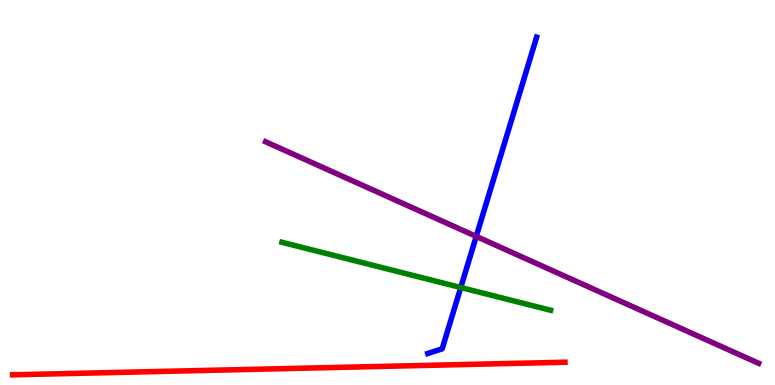[{'lines': ['blue', 'red'], 'intersections': []}, {'lines': ['green', 'red'], 'intersections': []}, {'lines': ['purple', 'red'], 'intersections': []}, {'lines': ['blue', 'green'], 'intersections': [{'x': 5.95, 'y': 2.53}]}, {'lines': ['blue', 'purple'], 'intersections': [{'x': 6.14, 'y': 3.86}]}, {'lines': ['green', 'purple'], 'intersections': []}]